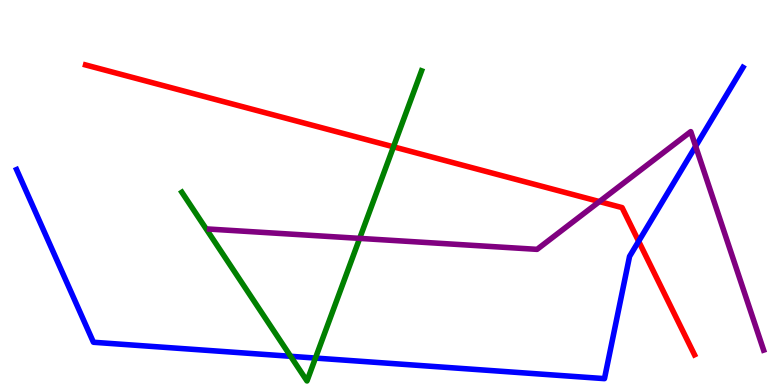[{'lines': ['blue', 'red'], 'intersections': [{'x': 8.24, 'y': 3.73}]}, {'lines': ['green', 'red'], 'intersections': [{'x': 5.08, 'y': 6.19}]}, {'lines': ['purple', 'red'], 'intersections': [{'x': 7.73, 'y': 4.76}]}, {'lines': ['blue', 'green'], 'intersections': [{'x': 3.75, 'y': 0.745}, {'x': 4.07, 'y': 0.7}]}, {'lines': ['blue', 'purple'], 'intersections': [{'x': 8.98, 'y': 6.2}]}, {'lines': ['green', 'purple'], 'intersections': [{'x': 4.64, 'y': 3.81}]}]